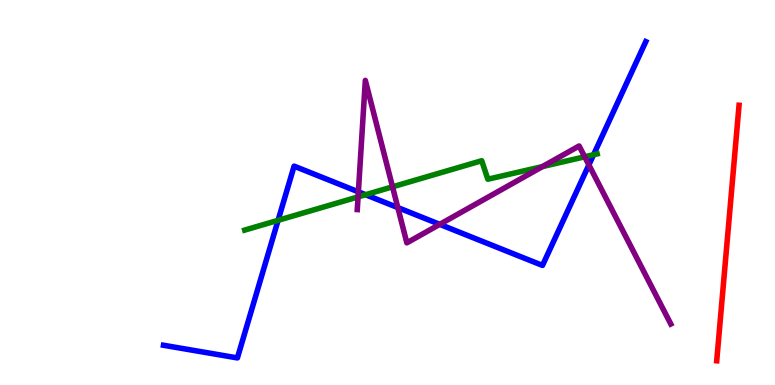[{'lines': ['blue', 'red'], 'intersections': []}, {'lines': ['green', 'red'], 'intersections': []}, {'lines': ['purple', 'red'], 'intersections': []}, {'lines': ['blue', 'green'], 'intersections': [{'x': 3.59, 'y': 4.28}, {'x': 4.72, 'y': 4.94}, {'x': 7.66, 'y': 5.98}]}, {'lines': ['blue', 'purple'], 'intersections': [{'x': 4.62, 'y': 5.02}, {'x': 5.13, 'y': 4.61}, {'x': 5.67, 'y': 4.17}, {'x': 7.6, 'y': 5.72}]}, {'lines': ['green', 'purple'], 'intersections': [{'x': 4.62, 'y': 4.89}, {'x': 5.06, 'y': 5.15}, {'x': 7.0, 'y': 5.67}, {'x': 7.54, 'y': 5.93}]}]